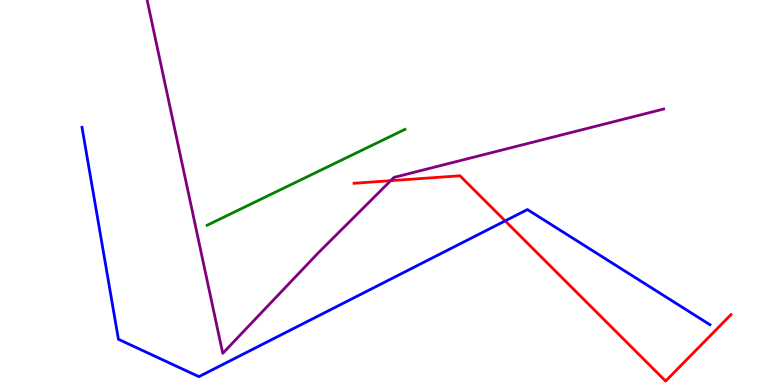[{'lines': ['blue', 'red'], 'intersections': [{'x': 6.52, 'y': 4.26}]}, {'lines': ['green', 'red'], 'intersections': []}, {'lines': ['purple', 'red'], 'intersections': [{'x': 5.04, 'y': 5.31}]}, {'lines': ['blue', 'green'], 'intersections': []}, {'lines': ['blue', 'purple'], 'intersections': []}, {'lines': ['green', 'purple'], 'intersections': []}]